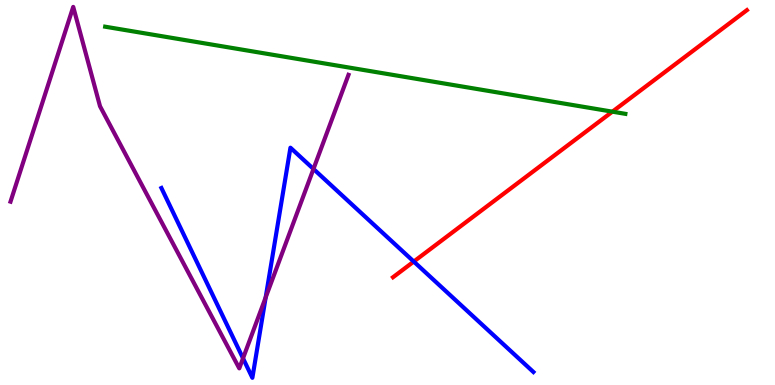[{'lines': ['blue', 'red'], 'intersections': [{'x': 5.34, 'y': 3.21}]}, {'lines': ['green', 'red'], 'intersections': [{'x': 7.9, 'y': 7.1}]}, {'lines': ['purple', 'red'], 'intersections': []}, {'lines': ['blue', 'green'], 'intersections': []}, {'lines': ['blue', 'purple'], 'intersections': [{'x': 3.14, 'y': 0.694}, {'x': 3.43, 'y': 2.28}, {'x': 4.04, 'y': 5.61}]}, {'lines': ['green', 'purple'], 'intersections': []}]